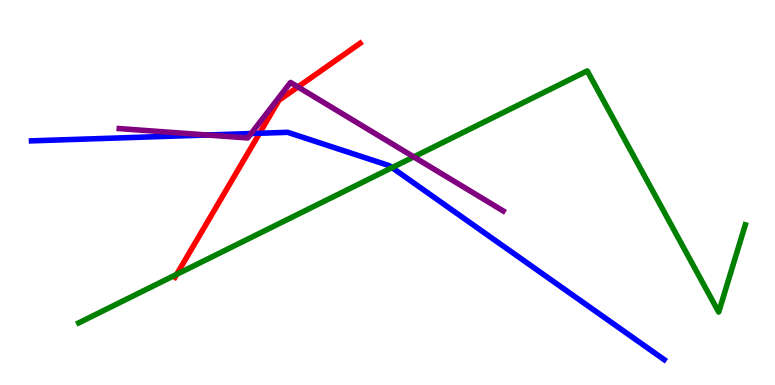[{'lines': ['blue', 'red'], 'intersections': [{'x': 3.35, 'y': 6.54}]}, {'lines': ['green', 'red'], 'intersections': [{'x': 2.28, 'y': 2.87}]}, {'lines': ['purple', 'red'], 'intersections': [{'x': 3.84, 'y': 7.74}]}, {'lines': ['blue', 'green'], 'intersections': [{'x': 5.06, 'y': 5.65}]}, {'lines': ['blue', 'purple'], 'intersections': [{'x': 2.67, 'y': 6.49}, {'x': 3.24, 'y': 6.53}]}, {'lines': ['green', 'purple'], 'intersections': [{'x': 5.34, 'y': 5.92}]}]